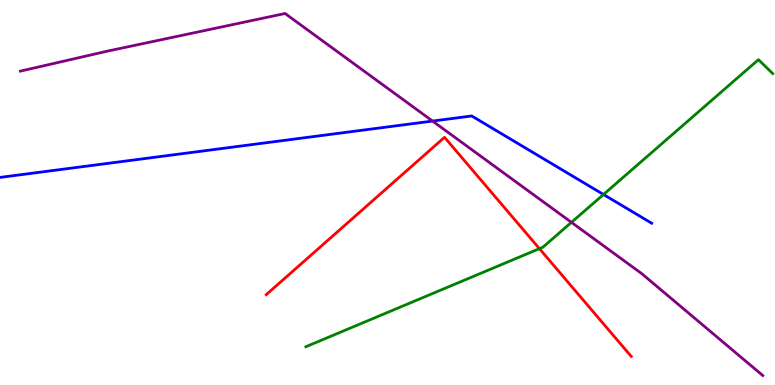[{'lines': ['blue', 'red'], 'intersections': []}, {'lines': ['green', 'red'], 'intersections': [{'x': 6.96, 'y': 3.54}]}, {'lines': ['purple', 'red'], 'intersections': []}, {'lines': ['blue', 'green'], 'intersections': [{'x': 7.79, 'y': 4.95}]}, {'lines': ['blue', 'purple'], 'intersections': [{'x': 5.58, 'y': 6.86}]}, {'lines': ['green', 'purple'], 'intersections': [{'x': 7.37, 'y': 4.22}]}]